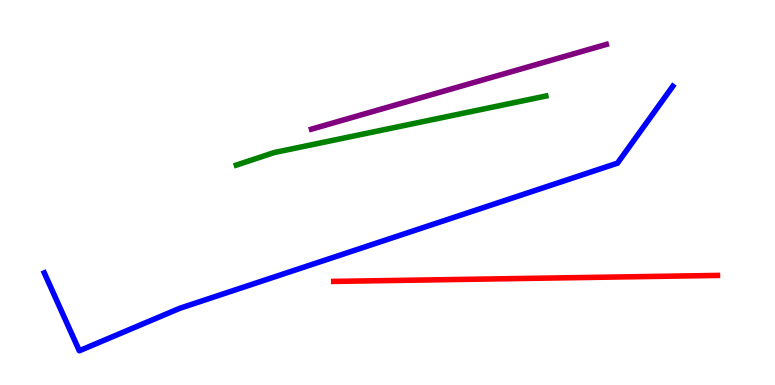[{'lines': ['blue', 'red'], 'intersections': []}, {'lines': ['green', 'red'], 'intersections': []}, {'lines': ['purple', 'red'], 'intersections': []}, {'lines': ['blue', 'green'], 'intersections': []}, {'lines': ['blue', 'purple'], 'intersections': []}, {'lines': ['green', 'purple'], 'intersections': []}]